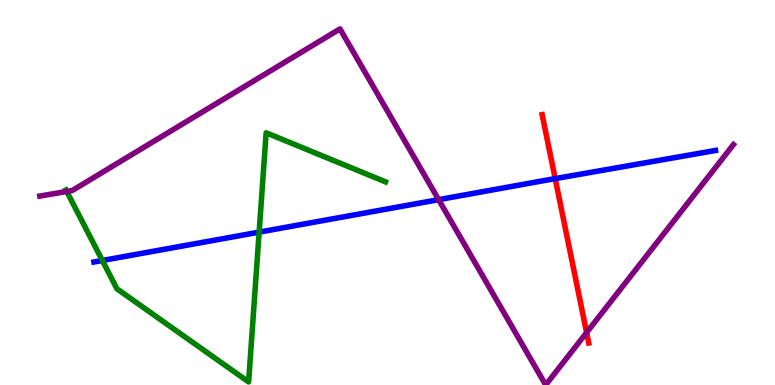[{'lines': ['blue', 'red'], 'intersections': [{'x': 7.16, 'y': 5.36}]}, {'lines': ['green', 'red'], 'intersections': []}, {'lines': ['purple', 'red'], 'intersections': [{'x': 7.57, 'y': 1.36}]}, {'lines': ['blue', 'green'], 'intersections': [{'x': 1.32, 'y': 3.23}, {'x': 3.34, 'y': 3.97}]}, {'lines': ['blue', 'purple'], 'intersections': [{'x': 5.66, 'y': 4.81}]}, {'lines': ['green', 'purple'], 'intersections': [{'x': 0.861, 'y': 5.03}]}]